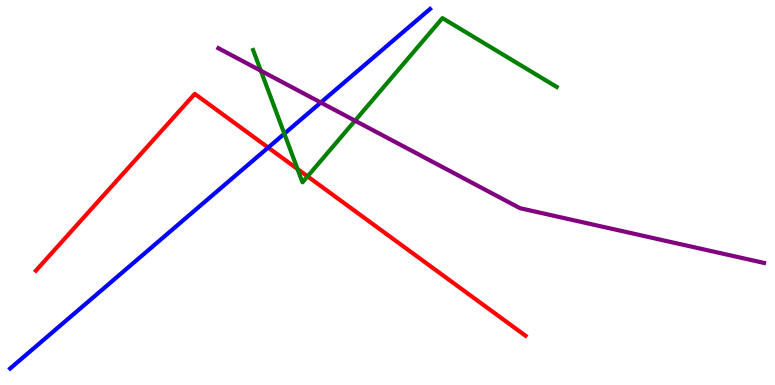[{'lines': ['blue', 'red'], 'intersections': [{'x': 3.46, 'y': 6.17}]}, {'lines': ['green', 'red'], 'intersections': [{'x': 3.84, 'y': 5.61}, {'x': 3.97, 'y': 5.42}]}, {'lines': ['purple', 'red'], 'intersections': []}, {'lines': ['blue', 'green'], 'intersections': [{'x': 3.67, 'y': 6.53}]}, {'lines': ['blue', 'purple'], 'intersections': [{'x': 4.14, 'y': 7.34}]}, {'lines': ['green', 'purple'], 'intersections': [{'x': 3.37, 'y': 8.16}, {'x': 4.58, 'y': 6.87}]}]